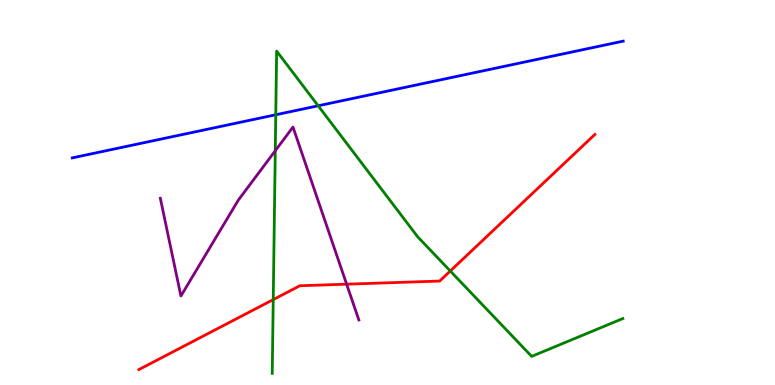[{'lines': ['blue', 'red'], 'intersections': []}, {'lines': ['green', 'red'], 'intersections': [{'x': 3.53, 'y': 2.22}, {'x': 5.81, 'y': 2.96}]}, {'lines': ['purple', 'red'], 'intersections': [{'x': 4.47, 'y': 2.62}]}, {'lines': ['blue', 'green'], 'intersections': [{'x': 3.56, 'y': 7.02}, {'x': 4.11, 'y': 7.25}]}, {'lines': ['blue', 'purple'], 'intersections': []}, {'lines': ['green', 'purple'], 'intersections': [{'x': 3.55, 'y': 6.08}]}]